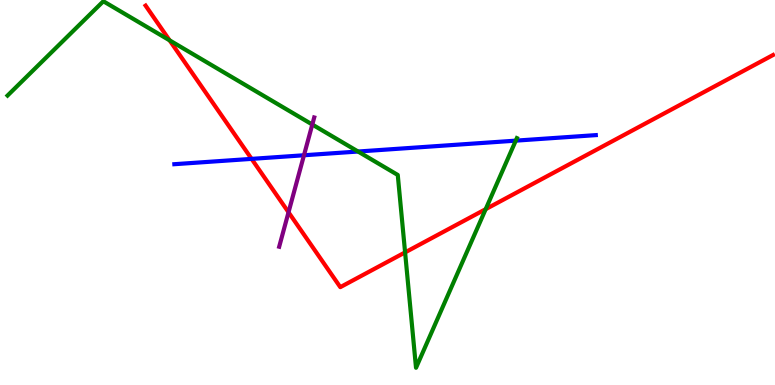[{'lines': ['blue', 'red'], 'intersections': [{'x': 3.25, 'y': 5.87}]}, {'lines': ['green', 'red'], 'intersections': [{'x': 2.19, 'y': 8.95}, {'x': 5.23, 'y': 3.44}, {'x': 6.27, 'y': 4.57}]}, {'lines': ['purple', 'red'], 'intersections': [{'x': 3.72, 'y': 4.49}]}, {'lines': ['blue', 'green'], 'intersections': [{'x': 4.62, 'y': 6.06}, {'x': 6.66, 'y': 6.35}]}, {'lines': ['blue', 'purple'], 'intersections': [{'x': 3.92, 'y': 5.97}]}, {'lines': ['green', 'purple'], 'intersections': [{'x': 4.03, 'y': 6.77}]}]